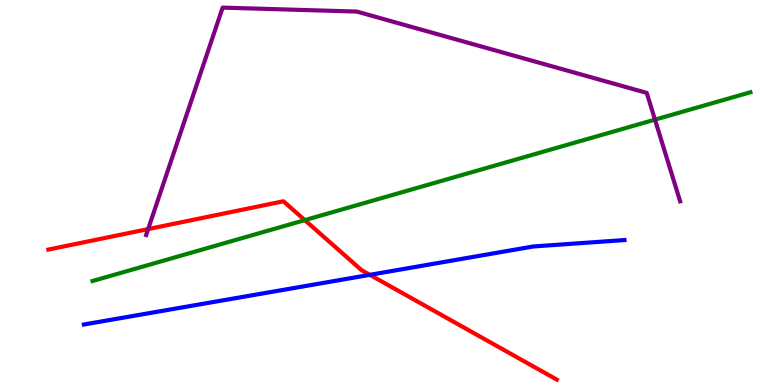[{'lines': ['blue', 'red'], 'intersections': [{'x': 4.77, 'y': 2.86}]}, {'lines': ['green', 'red'], 'intersections': [{'x': 3.93, 'y': 4.28}]}, {'lines': ['purple', 'red'], 'intersections': [{'x': 1.91, 'y': 4.05}]}, {'lines': ['blue', 'green'], 'intersections': []}, {'lines': ['blue', 'purple'], 'intersections': []}, {'lines': ['green', 'purple'], 'intersections': [{'x': 8.45, 'y': 6.89}]}]